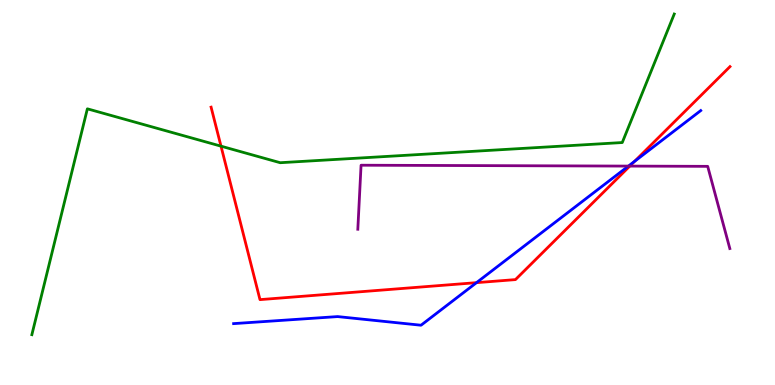[{'lines': ['blue', 'red'], 'intersections': [{'x': 6.15, 'y': 2.66}, {'x': 8.19, 'y': 5.81}]}, {'lines': ['green', 'red'], 'intersections': [{'x': 2.85, 'y': 6.2}]}, {'lines': ['purple', 'red'], 'intersections': [{'x': 8.13, 'y': 5.69}]}, {'lines': ['blue', 'green'], 'intersections': []}, {'lines': ['blue', 'purple'], 'intersections': [{'x': 8.11, 'y': 5.69}]}, {'lines': ['green', 'purple'], 'intersections': []}]